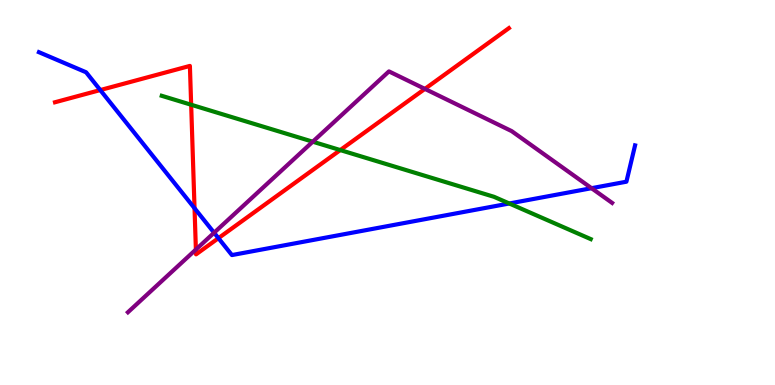[{'lines': ['blue', 'red'], 'intersections': [{'x': 1.29, 'y': 7.66}, {'x': 2.51, 'y': 4.59}, {'x': 2.82, 'y': 3.81}]}, {'lines': ['green', 'red'], 'intersections': [{'x': 2.47, 'y': 7.28}, {'x': 4.39, 'y': 6.1}]}, {'lines': ['purple', 'red'], 'intersections': [{'x': 2.53, 'y': 3.52}, {'x': 5.48, 'y': 7.69}]}, {'lines': ['blue', 'green'], 'intersections': [{'x': 6.57, 'y': 4.71}]}, {'lines': ['blue', 'purple'], 'intersections': [{'x': 2.76, 'y': 3.95}, {'x': 7.63, 'y': 5.11}]}, {'lines': ['green', 'purple'], 'intersections': [{'x': 4.04, 'y': 6.32}]}]